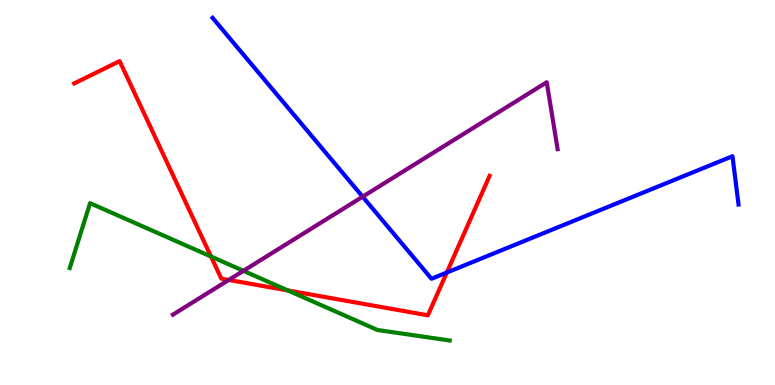[{'lines': ['blue', 'red'], 'intersections': [{'x': 5.77, 'y': 2.92}]}, {'lines': ['green', 'red'], 'intersections': [{'x': 2.72, 'y': 3.34}, {'x': 3.71, 'y': 2.46}]}, {'lines': ['purple', 'red'], 'intersections': [{'x': 2.95, 'y': 2.73}]}, {'lines': ['blue', 'green'], 'intersections': []}, {'lines': ['blue', 'purple'], 'intersections': [{'x': 4.68, 'y': 4.89}]}, {'lines': ['green', 'purple'], 'intersections': [{'x': 3.14, 'y': 2.97}]}]